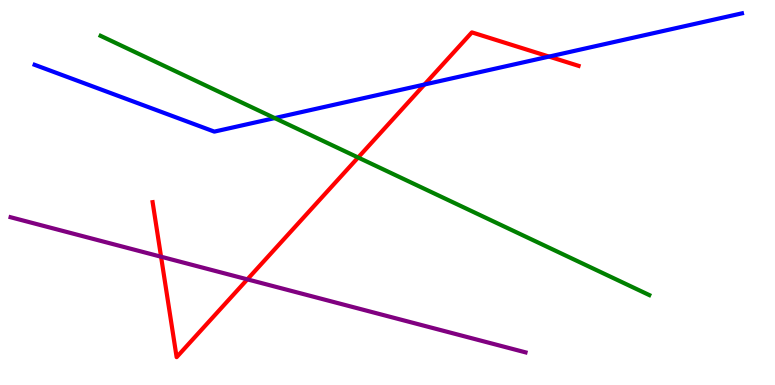[{'lines': ['blue', 'red'], 'intersections': [{'x': 5.48, 'y': 7.81}, {'x': 7.08, 'y': 8.53}]}, {'lines': ['green', 'red'], 'intersections': [{'x': 4.62, 'y': 5.91}]}, {'lines': ['purple', 'red'], 'intersections': [{'x': 2.08, 'y': 3.33}, {'x': 3.19, 'y': 2.74}]}, {'lines': ['blue', 'green'], 'intersections': [{'x': 3.54, 'y': 6.93}]}, {'lines': ['blue', 'purple'], 'intersections': []}, {'lines': ['green', 'purple'], 'intersections': []}]